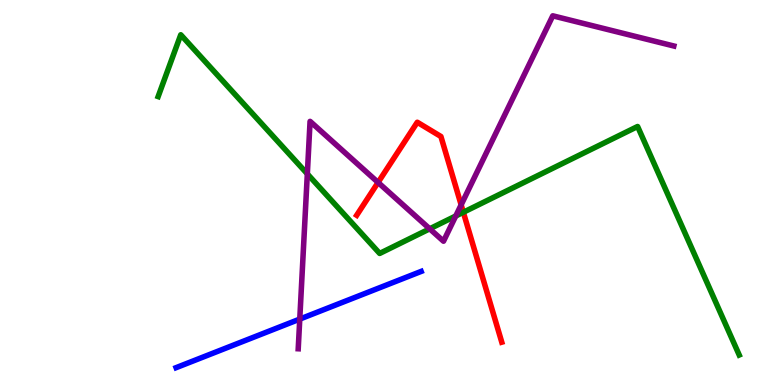[{'lines': ['blue', 'red'], 'intersections': []}, {'lines': ['green', 'red'], 'intersections': [{'x': 5.98, 'y': 4.49}]}, {'lines': ['purple', 'red'], 'intersections': [{'x': 4.88, 'y': 5.26}, {'x': 5.95, 'y': 4.68}]}, {'lines': ['blue', 'green'], 'intersections': []}, {'lines': ['blue', 'purple'], 'intersections': [{'x': 3.87, 'y': 1.71}]}, {'lines': ['green', 'purple'], 'intersections': [{'x': 3.97, 'y': 5.48}, {'x': 5.54, 'y': 4.06}, {'x': 5.88, 'y': 4.39}]}]